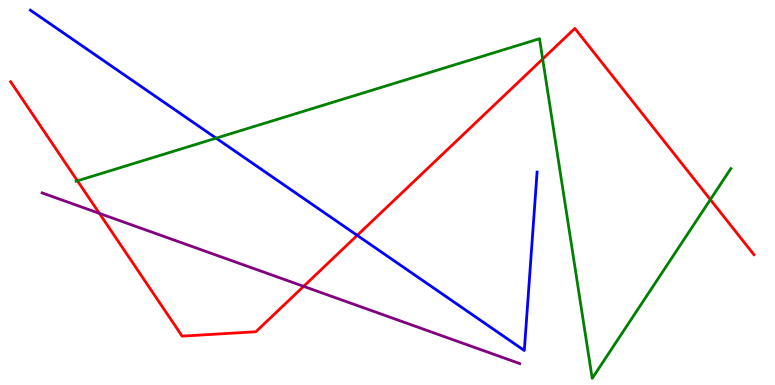[{'lines': ['blue', 'red'], 'intersections': [{'x': 4.61, 'y': 3.89}]}, {'lines': ['green', 'red'], 'intersections': [{'x': 0.999, 'y': 5.3}, {'x': 7.0, 'y': 8.47}, {'x': 9.17, 'y': 4.82}]}, {'lines': ['purple', 'red'], 'intersections': [{'x': 1.28, 'y': 4.46}, {'x': 3.92, 'y': 2.56}]}, {'lines': ['blue', 'green'], 'intersections': [{'x': 2.79, 'y': 6.41}]}, {'lines': ['blue', 'purple'], 'intersections': []}, {'lines': ['green', 'purple'], 'intersections': []}]